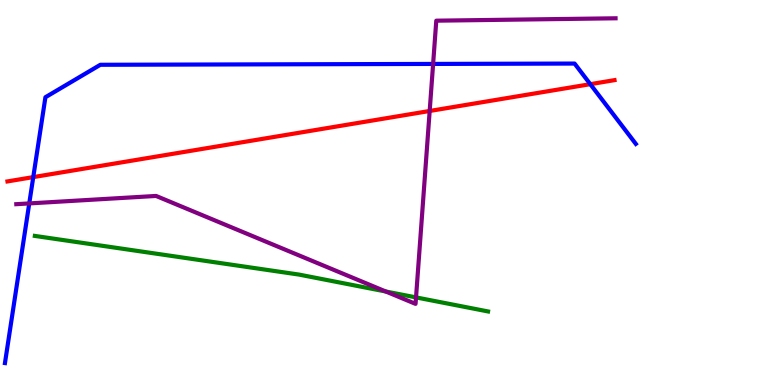[{'lines': ['blue', 'red'], 'intersections': [{'x': 0.429, 'y': 5.4}, {'x': 7.62, 'y': 7.81}]}, {'lines': ['green', 'red'], 'intersections': []}, {'lines': ['purple', 'red'], 'intersections': [{'x': 5.54, 'y': 7.12}]}, {'lines': ['blue', 'green'], 'intersections': []}, {'lines': ['blue', 'purple'], 'intersections': [{'x': 0.378, 'y': 4.72}, {'x': 5.59, 'y': 8.34}]}, {'lines': ['green', 'purple'], 'intersections': [{'x': 4.98, 'y': 2.43}, {'x': 5.37, 'y': 2.28}]}]